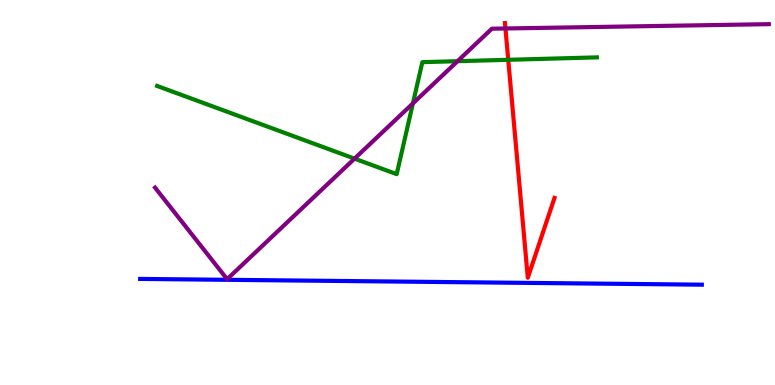[{'lines': ['blue', 'red'], 'intersections': []}, {'lines': ['green', 'red'], 'intersections': [{'x': 6.56, 'y': 8.45}]}, {'lines': ['purple', 'red'], 'intersections': [{'x': 6.52, 'y': 9.26}]}, {'lines': ['blue', 'green'], 'intersections': []}, {'lines': ['blue', 'purple'], 'intersections': []}, {'lines': ['green', 'purple'], 'intersections': [{'x': 4.57, 'y': 5.88}, {'x': 5.33, 'y': 7.31}, {'x': 5.9, 'y': 8.41}]}]